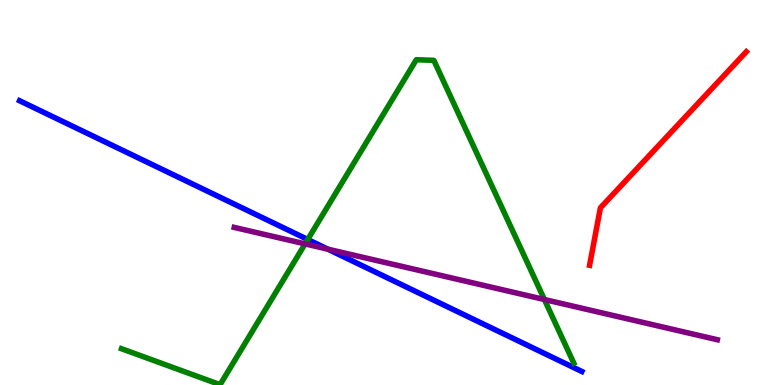[{'lines': ['blue', 'red'], 'intersections': []}, {'lines': ['green', 'red'], 'intersections': []}, {'lines': ['purple', 'red'], 'intersections': []}, {'lines': ['blue', 'green'], 'intersections': [{'x': 3.97, 'y': 3.78}]}, {'lines': ['blue', 'purple'], 'intersections': [{'x': 4.23, 'y': 3.53}]}, {'lines': ['green', 'purple'], 'intersections': [{'x': 3.94, 'y': 3.67}, {'x': 7.02, 'y': 2.22}]}]